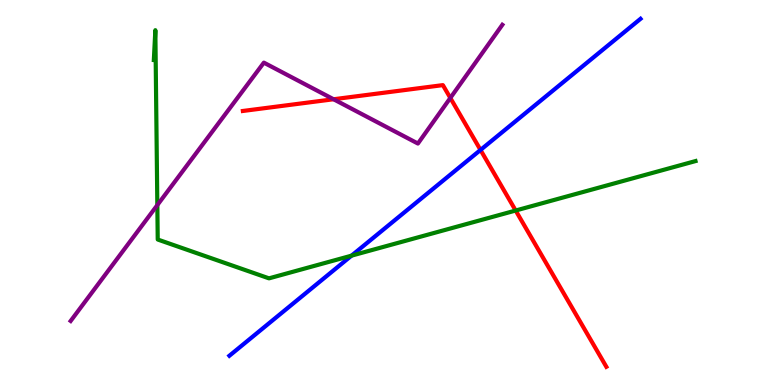[{'lines': ['blue', 'red'], 'intersections': [{'x': 6.2, 'y': 6.11}]}, {'lines': ['green', 'red'], 'intersections': [{'x': 6.65, 'y': 4.53}]}, {'lines': ['purple', 'red'], 'intersections': [{'x': 4.3, 'y': 7.42}, {'x': 5.81, 'y': 7.46}]}, {'lines': ['blue', 'green'], 'intersections': [{'x': 4.54, 'y': 3.36}]}, {'lines': ['blue', 'purple'], 'intersections': []}, {'lines': ['green', 'purple'], 'intersections': [{'x': 2.03, 'y': 4.67}]}]